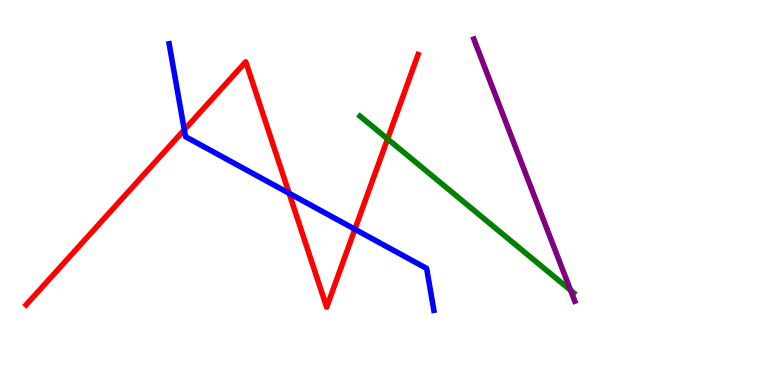[{'lines': ['blue', 'red'], 'intersections': [{'x': 2.38, 'y': 6.63}, {'x': 3.73, 'y': 4.98}, {'x': 4.58, 'y': 4.05}]}, {'lines': ['green', 'red'], 'intersections': [{'x': 5.0, 'y': 6.39}]}, {'lines': ['purple', 'red'], 'intersections': []}, {'lines': ['blue', 'green'], 'intersections': []}, {'lines': ['blue', 'purple'], 'intersections': []}, {'lines': ['green', 'purple'], 'intersections': [{'x': 7.36, 'y': 2.46}]}]